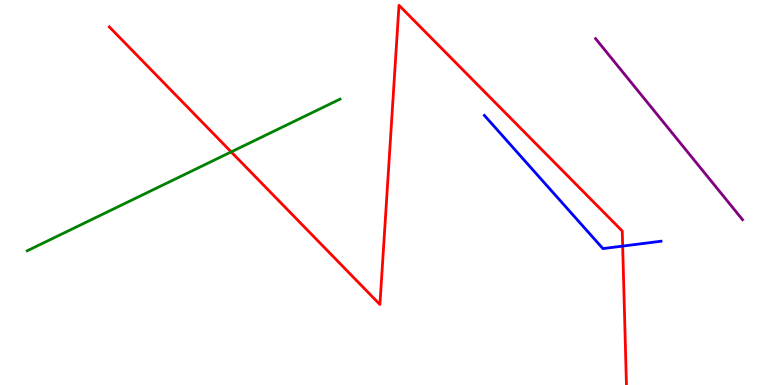[{'lines': ['blue', 'red'], 'intersections': [{'x': 8.03, 'y': 3.61}]}, {'lines': ['green', 'red'], 'intersections': [{'x': 2.98, 'y': 6.05}]}, {'lines': ['purple', 'red'], 'intersections': []}, {'lines': ['blue', 'green'], 'intersections': []}, {'lines': ['blue', 'purple'], 'intersections': []}, {'lines': ['green', 'purple'], 'intersections': []}]